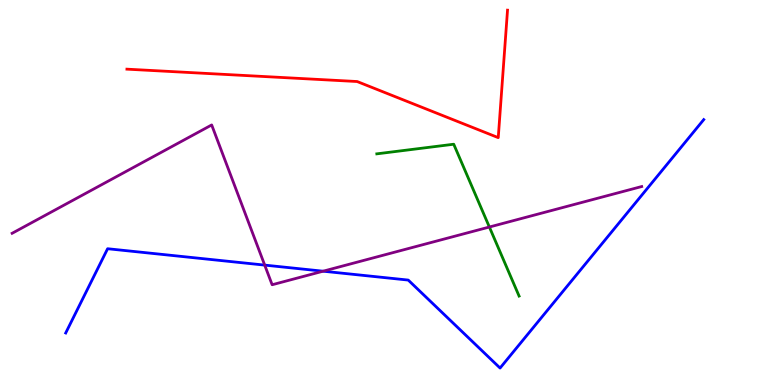[{'lines': ['blue', 'red'], 'intersections': []}, {'lines': ['green', 'red'], 'intersections': []}, {'lines': ['purple', 'red'], 'intersections': []}, {'lines': ['blue', 'green'], 'intersections': []}, {'lines': ['blue', 'purple'], 'intersections': [{'x': 3.42, 'y': 3.11}, {'x': 4.17, 'y': 2.96}]}, {'lines': ['green', 'purple'], 'intersections': [{'x': 6.31, 'y': 4.1}]}]